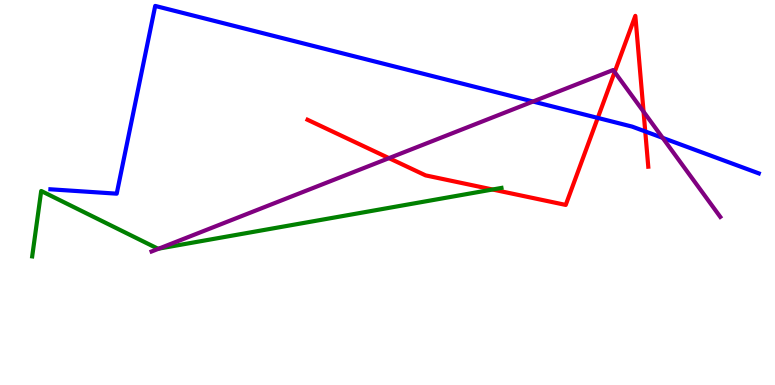[{'lines': ['blue', 'red'], 'intersections': [{'x': 7.71, 'y': 6.94}, {'x': 8.33, 'y': 6.59}]}, {'lines': ['green', 'red'], 'intersections': [{'x': 6.36, 'y': 5.08}]}, {'lines': ['purple', 'red'], 'intersections': [{'x': 5.02, 'y': 5.89}, {'x': 7.93, 'y': 8.13}, {'x': 8.3, 'y': 7.1}]}, {'lines': ['blue', 'green'], 'intersections': []}, {'lines': ['blue', 'purple'], 'intersections': [{'x': 6.88, 'y': 7.36}, {'x': 8.55, 'y': 6.42}]}, {'lines': ['green', 'purple'], 'intersections': [{'x': 2.05, 'y': 3.54}]}]